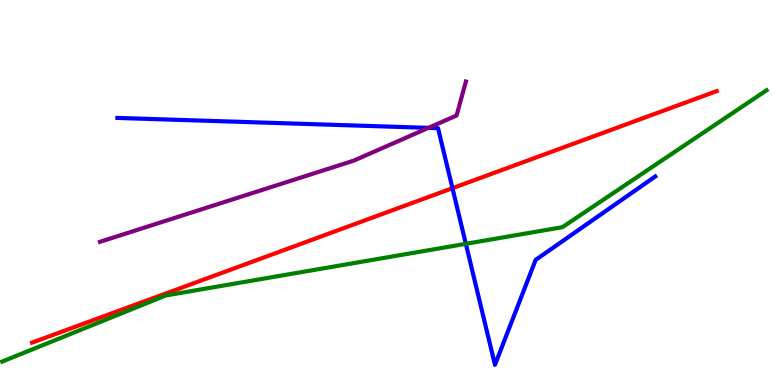[{'lines': ['blue', 'red'], 'intersections': [{'x': 5.84, 'y': 5.11}]}, {'lines': ['green', 'red'], 'intersections': []}, {'lines': ['purple', 'red'], 'intersections': []}, {'lines': ['blue', 'green'], 'intersections': [{'x': 6.01, 'y': 3.67}]}, {'lines': ['blue', 'purple'], 'intersections': [{'x': 5.53, 'y': 6.68}]}, {'lines': ['green', 'purple'], 'intersections': []}]